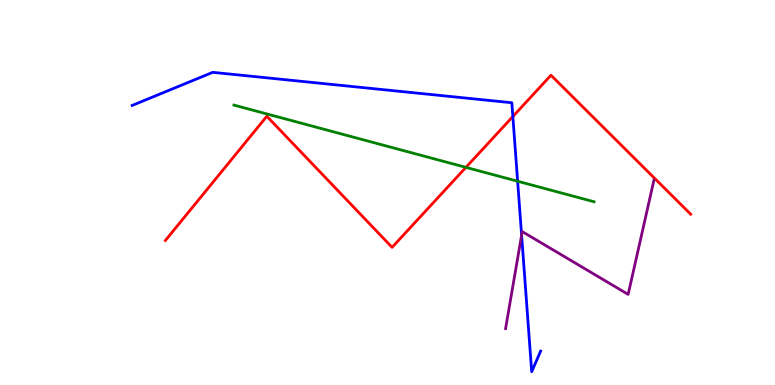[{'lines': ['blue', 'red'], 'intersections': [{'x': 6.62, 'y': 6.97}]}, {'lines': ['green', 'red'], 'intersections': [{'x': 6.01, 'y': 5.65}]}, {'lines': ['purple', 'red'], 'intersections': []}, {'lines': ['blue', 'green'], 'intersections': [{'x': 6.68, 'y': 5.29}]}, {'lines': ['blue', 'purple'], 'intersections': [{'x': 6.73, 'y': 3.89}]}, {'lines': ['green', 'purple'], 'intersections': []}]